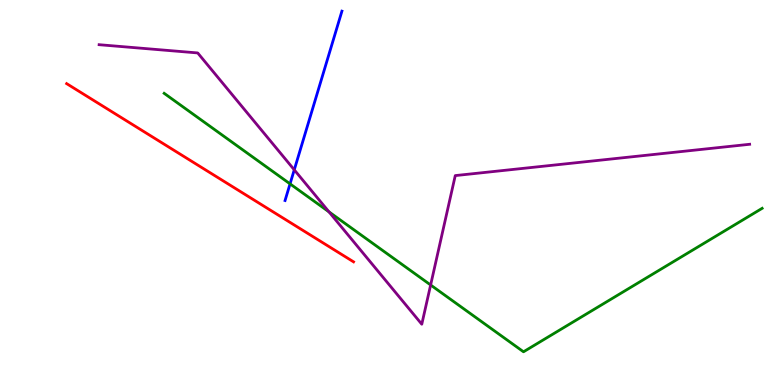[{'lines': ['blue', 'red'], 'intersections': []}, {'lines': ['green', 'red'], 'intersections': []}, {'lines': ['purple', 'red'], 'intersections': []}, {'lines': ['blue', 'green'], 'intersections': [{'x': 3.74, 'y': 5.22}]}, {'lines': ['blue', 'purple'], 'intersections': [{'x': 3.8, 'y': 5.59}]}, {'lines': ['green', 'purple'], 'intersections': [{'x': 4.25, 'y': 4.5}, {'x': 5.56, 'y': 2.6}]}]